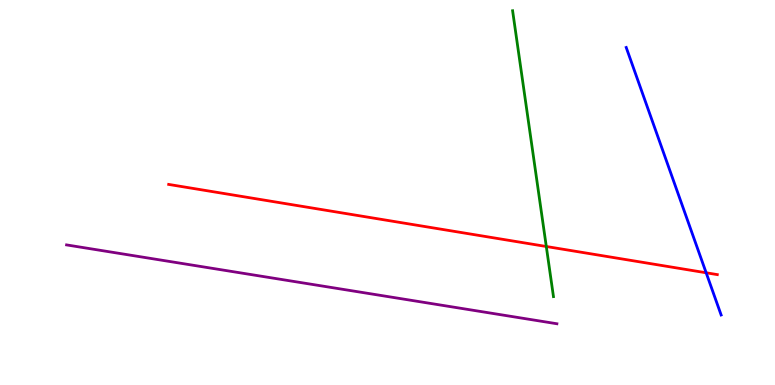[{'lines': ['blue', 'red'], 'intersections': [{'x': 9.11, 'y': 2.91}]}, {'lines': ['green', 'red'], 'intersections': [{'x': 7.05, 'y': 3.6}]}, {'lines': ['purple', 'red'], 'intersections': []}, {'lines': ['blue', 'green'], 'intersections': []}, {'lines': ['blue', 'purple'], 'intersections': []}, {'lines': ['green', 'purple'], 'intersections': []}]